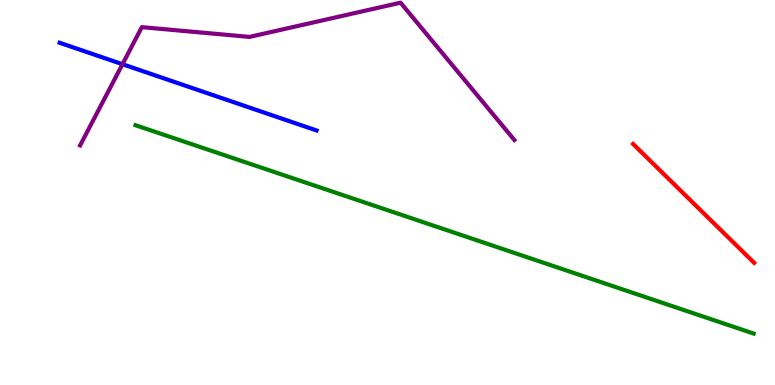[{'lines': ['blue', 'red'], 'intersections': []}, {'lines': ['green', 'red'], 'intersections': []}, {'lines': ['purple', 'red'], 'intersections': []}, {'lines': ['blue', 'green'], 'intersections': []}, {'lines': ['blue', 'purple'], 'intersections': [{'x': 1.58, 'y': 8.33}]}, {'lines': ['green', 'purple'], 'intersections': []}]